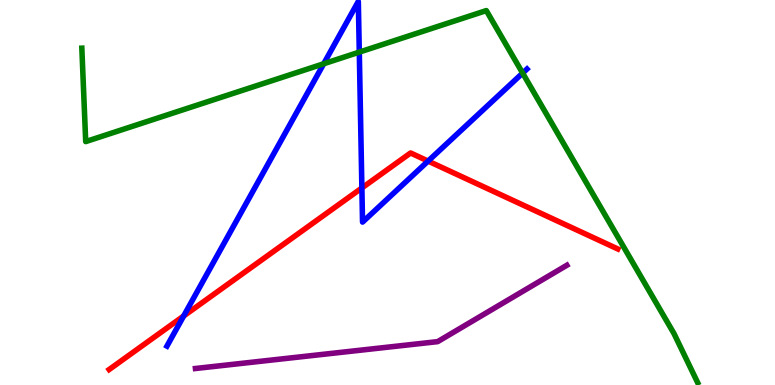[{'lines': ['blue', 'red'], 'intersections': [{'x': 2.37, 'y': 1.79}, {'x': 4.67, 'y': 5.12}, {'x': 5.52, 'y': 5.82}]}, {'lines': ['green', 'red'], 'intersections': []}, {'lines': ['purple', 'red'], 'intersections': []}, {'lines': ['blue', 'green'], 'intersections': [{'x': 4.18, 'y': 8.34}, {'x': 4.64, 'y': 8.65}, {'x': 6.74, 'y': 8.1}]}, {'lines': ['blue', 'purple'], 'intersections': []}, {'lines': ['green', 'purple'], 'intersections': []}]